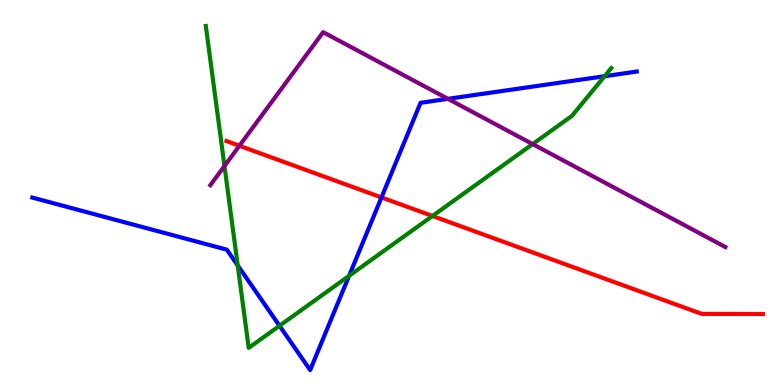[{'lines': ['blue', 'red'], 'intersections': [{'x': 4.92, 'y': 4.87}]}, {'lines': ['green', 'red'], 'intersections': [{'x': 5.58, 'y': 4.39}]}, {'lines': ['purple', 'red'], 'intersections': [{'x': 3.09, 'y': 6.21}]}, {'lines': ['blue', 'green'], 'intersections': [{'x': 3.07, 'y': 3.11}, {'x': 3.61, 'y': 1.54}, {'x': 4.5, 'y': 2.84}, {'x': 7.8, 'y': 8.02}]}, {'lines': ['blue', 'purple'], 'intersections': [{'x': 5.78, 'y': 7.43}]}, {'lines': ['green', 'purple'], 'intersections': [{'x': 2.9, 'y': 5.69}, {'x': 6.87, 'y': 6.26}]}]